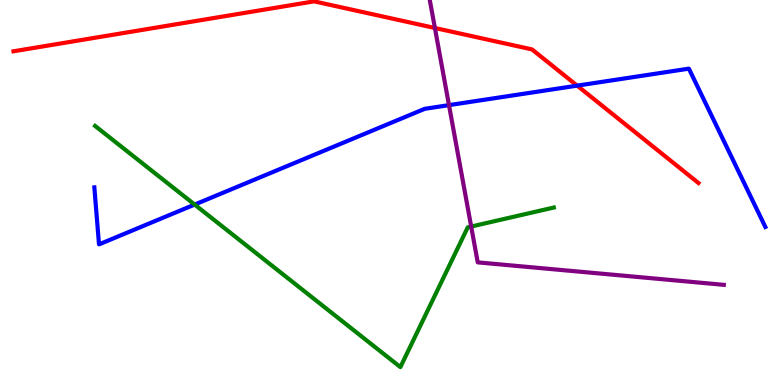[{'lines': ['blue', 'red'], 'intersections': [{'x': 7.45, 'y': 7.78}]}, {'lines': ['green', 'red'], 'intersections': []}, {'lines': ['purple', 'red'], 'intersections': [{'x': 5.61, 'y': 9.27}]}, {'lines': ['blue', 'green'], 'intersections': [{'x': 2.51, 'y': 4.69}]}, {'lines': ['blue', 'purple'], 'intersections': [{'x': 5.79, 'y': 7.27}]}, {'lines': ['green', 'purple'], 'intersections': [{'x': 6.08, 'y': 4.12}]}]